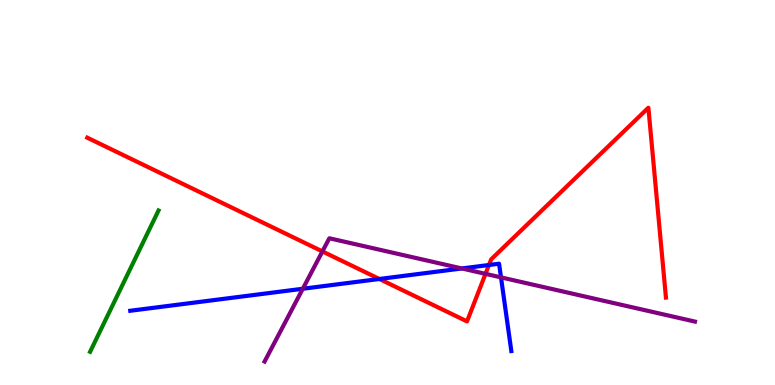[{'lines': ['blue', 'red'], 'intersections': [{'x': 4.9, 'y': 2.75}, {'x': 6.31, 'y': 3.12}]}, {'lines': ['green', 'red'], 'intersections': []}, {'lines': ['purple', 'red'], 'intersections': [{'x': 4.16, 'y': 3.47}, {'x': 6.26, 'y': 2.89}]}, {'lines': ['blue', 'green'], 'intersections': []}, {'lines': ['blue', 'purple'], 'intersections': [{'x': 3.91, 'y': 2.5}, {'x': 5.96, 'y': 3.03}, {'x': 6.46, 'y': 2.8}]}, {'lines': ['green', 'purple'], 'intersections': []}]